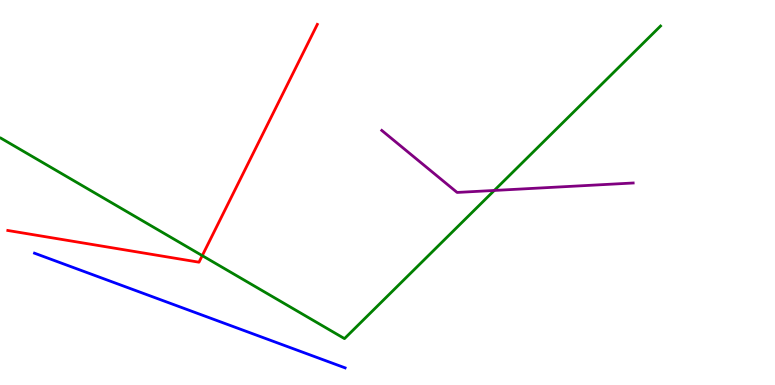[{'lines': ['blue', 'red'], 'intersections': []}, {'lines': ['green', 'red'], 'intersections': [{'x': 2.61, 'y': 3.36}]}, {'lines': ['purple', 'red'], 'intersections': []}, {'lines': ['blue', 'green'], 'intersections': []}, {'lines': ['blue', 'purple'], 'intersections': []}, {'lines': ['green', 'purple'], 'intersections': [{'x': 6.38, 'y': 5.05}]}]